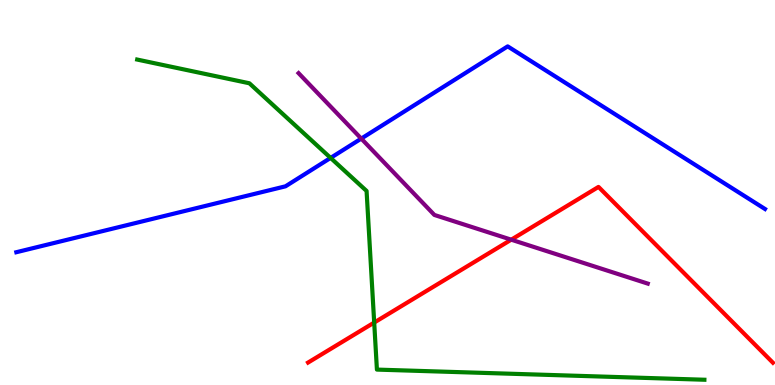[{'lines': ['blue', 'red'], 'intersections': []}, {'lines': ['green', 'red'], 'intersections': [{'x': 4.83, 'y': 1.62}]}, {'lines': ['purple', 'red'], 'intersections': [{'x': 6.6, 'y': 3.77}]}, {'lines': ['blue', 'green'], 'intersections': [{'x': 4.27, 'y': 5.9}]}, {'lines': ['blue', 'purple'], 'intersections': [{'x': 4.66, 'y': 6.4}]}, {'lines': ['green', 'purple'], 'intersections': []}]